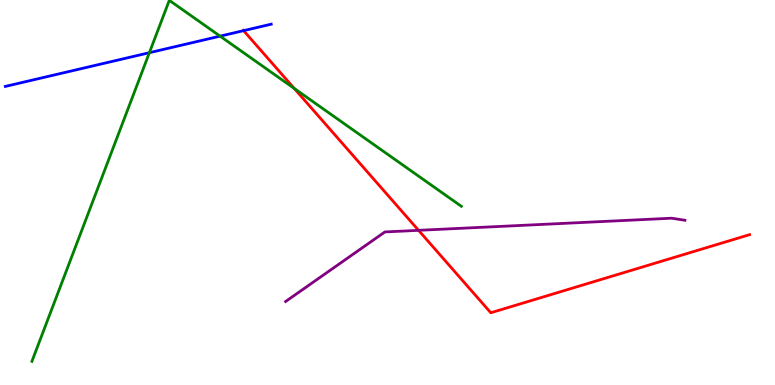[{'lines': ['blue', 'red'], 'intersections': [{'x': 3.14, 'y': 9.2}]}, {'lines': ['green', 'red'], 'intersections': [{'x': 3.8, 'y': 7.7}]}, {'lines': ['purple', 'red'], 'intersections': [{'x': 5.4, 'y': 4.02}]}, {'lines': ['blue', 'green'], 'intersections': [{'x': 1.93, 'y': 8.63}, {'x': 2.84, 'y': 9.06}]}, {'lines': ['blue', 'purple'], 'intersections': []}, {'lines': ['green', 'purple'], 'intersections': []}]